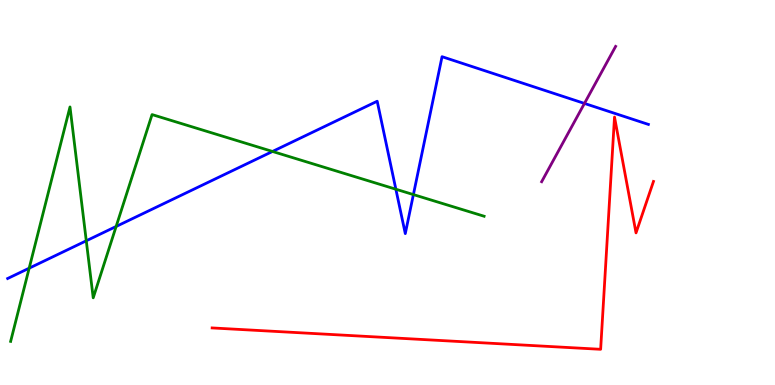[{'lines': ['blue', 'red'], 'intersections': []}, {'lines': ['green', 'red'], 'intersections': []}, {'lines': ['purple', 'red'], 'intersections': []}, {'lines': ['blue', 'green'], 'intersections': [{'x': 0.376, 'y': 3.03}, {'x': 1.11, 'y': 3.75}, {'x': 1.5, 'y': 4.12}, {'x': 3.52, 'y': 6.07}, {'x': 5.11, 'y': 5.09}, {'x': 5.33, 'y': 4.95}]}, {'lines': ['blue', 'purple'], 'intersections': [{'x': 7.54, 'y': 7.31}]}, {'lines': ['green', 'purple'], 'intersections': []}]